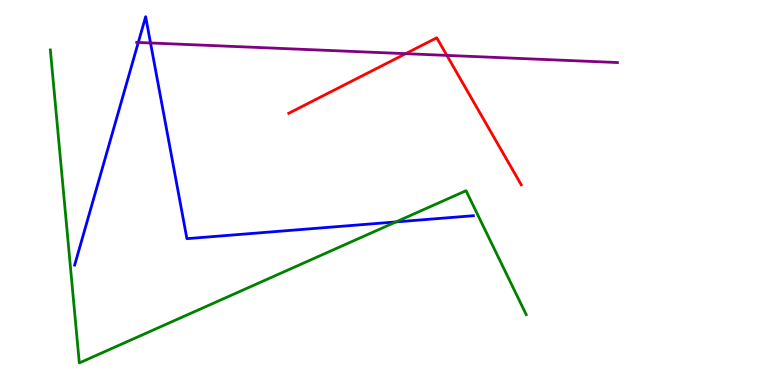[{'lines': ['blue', 'red'], 'intersections': []}, {'lines': ['green', 'red'], 'intersections': []}, {'lines': ['purple', 'red'], 'intersections': [{'x': 5.23, 'y': 8.61}, {'x': 5.77, 'y': 8.56}]}, {'lines': ['blue', 'green'], 'intersections': [{'x': 5.11, 'y': 4.24}]}, {'lines': ['blue', 'purple'], 'intersections': [{'x': 1.78, 'y': 8.9}, {'x': 1.94, 'y': 8.88}]}, {'lines': ['green', 'purple'], 'intersections': []}]